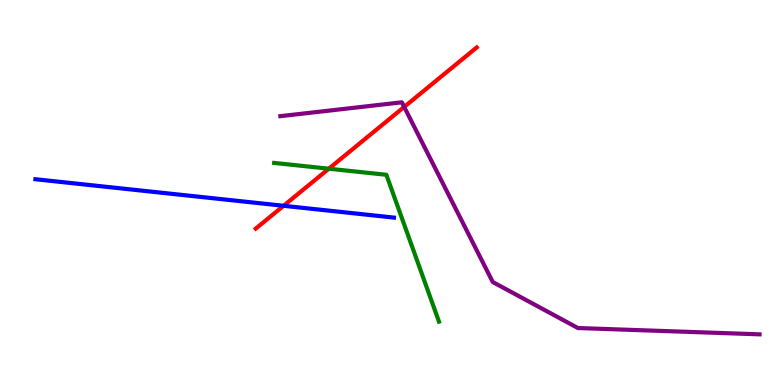[{'lines': ['blue', 'red'], 'intersections': [{'x': 3.66, 'y': 4.65}]}, {'lines': ['green', 'red'], 'intersections': [{'x': 4.24, 'y': 5.62}]}, {'lines': ['purple', 'red'], 'intersections': [{'x': 5.22, 'y': 7.22}]}, {'lines': ['blue', 'green'], 'intersections': []}, {'lines': ['blue', 'purple'], 'intersections': []}, {'lines': ['green', 'purple'], 'intersections': []}]